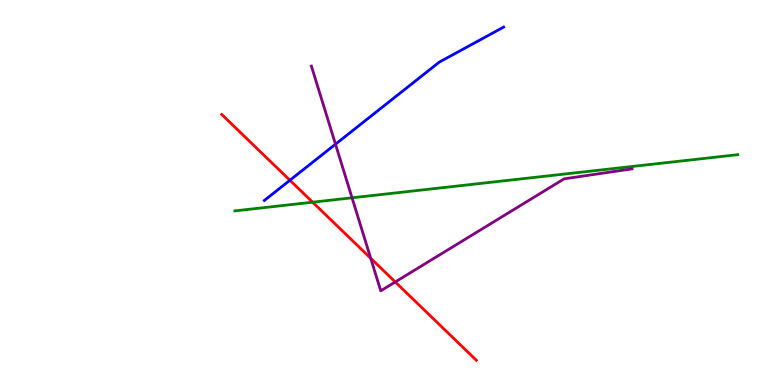[{'lines': ['blue', 'red'], 'intersections': [{'x': 3.74, 'y': 5.32}]}, {'lines': ['green', 'red'], 'intersections': [{'x': 4.03, 'y': 4.75}]}, {'lines': ['purple', 'red'], 'intersections': [{'x': 4.78, 'y': 3.29}, {'x': 5.1, 'y': 2.68}]}, {'lines': ['blue', 'green'], 'intersections': []}, {'lines': ['blue', 'purple'], 'intersections': [{'x': 4.33, 'y': 6.25}]}, {'lines': ['green', 'purple'], 'intersections': [{'x': 4.54, 'y': 4.86}]}]